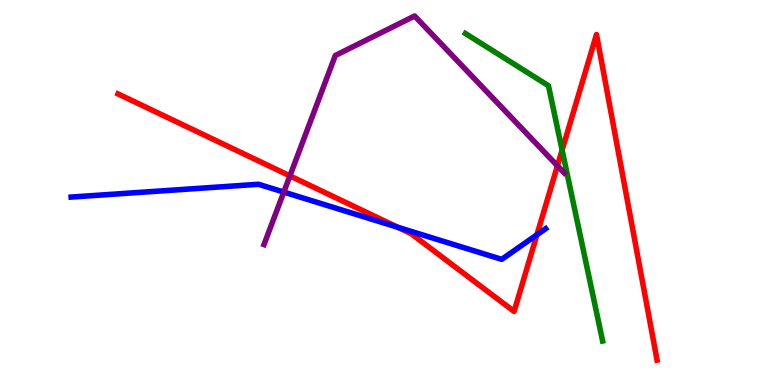[{'lines': ['blue', 'red'], 'intersections': [{'x': 5.13, 'y': 4.1}, {'x': 6.93, 'y': 3.9}]}, {'lines': ['green', 'red'], 'intersections': [{'x': 7.25, 'y': 6.1}]}, {'lines': ['purple', 'red'], 'intersections': [{'x': 3.74, 'y': 5.43}, {'x': 7.19, 'y': 5.69}]}, {'lines': ['blue', 'green'], 'intersections': []}, {'lines': ['blue', 'purple'], 'intersections': [{'x': 3.66, 'y': 5.01}]}, {'lines': ['green', 'purple'], 'intersections': []}]